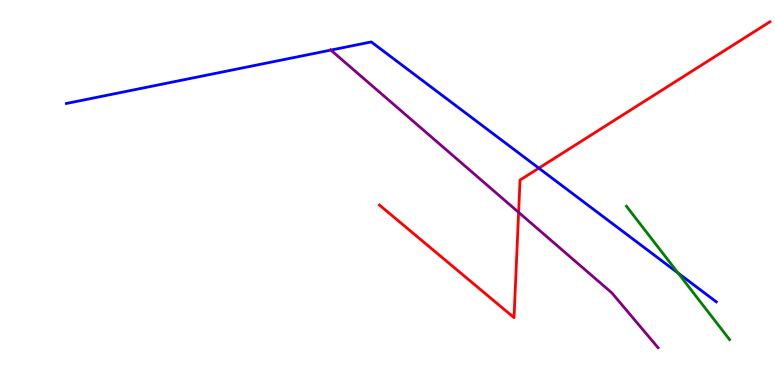[{'lines': ['blue', 'red'], 'intersections': [{'x': 6.95, 'y': 5.63}]}, {'lines': ['green', 'red'], 'intersections': []}, {'lines': ['purple', 'red'], 'intersections': [{'x': 6.69, 'y': 4.48}]}, {'lines': ['blue', 'green'], 'intersections': [{'x': 8.75, 'y': 2.91}]}, {'lines': ['blue', 'purple'], 'intersections': [{'x': 4.27, 'y': 8.7}]}, {'lines': ['green', 'purple'], 'intersections': []}]